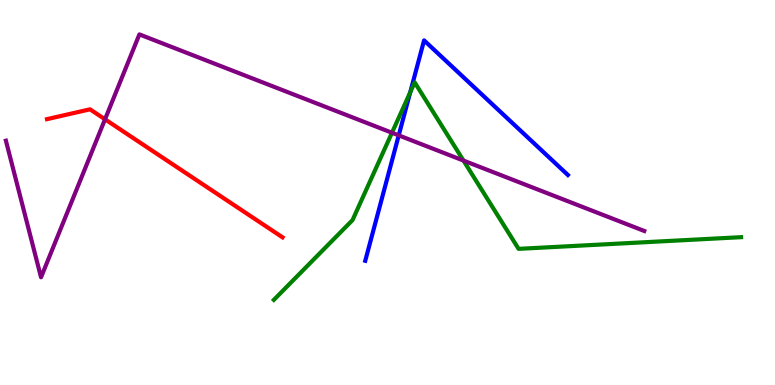[{'lines': ['blue', 'red'], 'intersections': []}, {'lines': ['green', 'red'], 'intersections': []}, {'lines': ['purple', 'red'], 'intersections': [{'x': 1.36, 'y': 6.9}]}, {'lines': ['blue', 'green'], 'intersections': [{'x': 5.29, 'y': 7.6}]}, {'lines': ['blue', 'purple'], 'intersections': [{'x': 5.14, 'y': 6.48}]}, {'lines': ['green', 'purple'], 'intersections': [{'x': 5.06, 'y': 6.55}, {'x': 5.98, 'y': 5.83}]}]